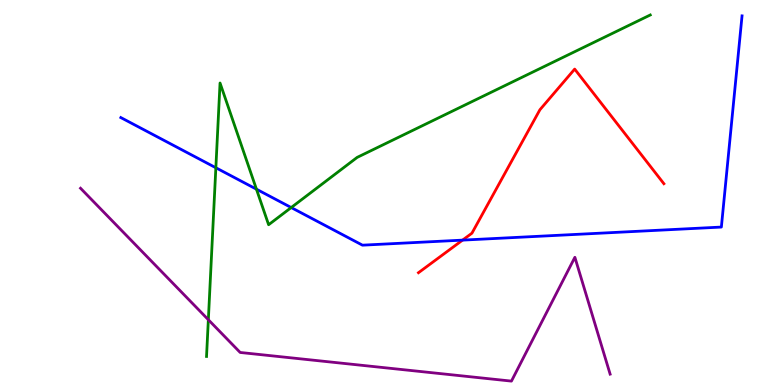[{'lines': ['blue', 'red'], 'intersections': [{'x': 5.97, 'y': 3.76}]}, {'lines': ['green', 'red'], 'intersections': []}, {'lines': ['purple', 'red'], 'intersections': []}, {'lines': ['blue', 'green'], 'intersections': [{'x': 2.79, 'y': 5.64}, {'x': 3.31, 'y': 5.09}, {'x': 3.76, 'y': 4.61}]}, {'lines': ['blue', 'purple'], 'intersections': []}, {'lines': ['green', 'purple'], 'intersections': [{'x': 2.69, 'y': 1.7}]}]